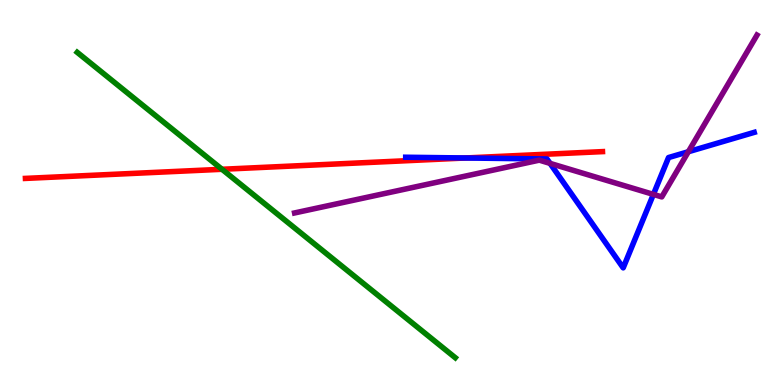[{'lines': ['blue', 'red'], 'intersections': [{'x': 6.01, 'y': 5.9}]}, {'lines': ['green', 'red'], 'intersections': [{'x': 2.86, 'y': 5.6}]}, {'lines': ['purple', 'red'], 'intersections': []}, {'lines': ['blue', 'green'], 'intersections': []}, {'lines': ['blue', 'purple'], 'intersections': [{'x': 7.1, 'y': 5.76}, {'x': 8.43, 'y': 4.95}, {'x': 8.88, 'y': 6.06}]}, {'lines': ['green', 'purple'], 'intersections': []}]